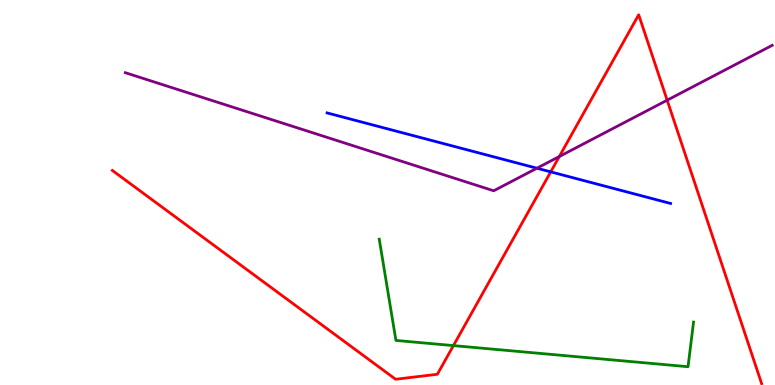[{'lines': ['blue', 'red'], 'intersections': [{'x': 7.11, 'y': 5.54}]}, {'lines': ['green', 'red'], 'intersections': [{'x': 5.85, 'y': 1.02}]}, {'lines': ['purple', 'red'], 'intersections': [{'x': 7.22, 'y': 5.93}, {'x': 8.61, 'y': 7.4}]}, {'lines': ['blue', 'green'], 'intersections': []}, {'lines': ['blue', 'purple'], 'intersections': [{'x': 6.93, 'y': 5.63}]}, {'lines': ['green', 'purple'], 'intersections': []}]